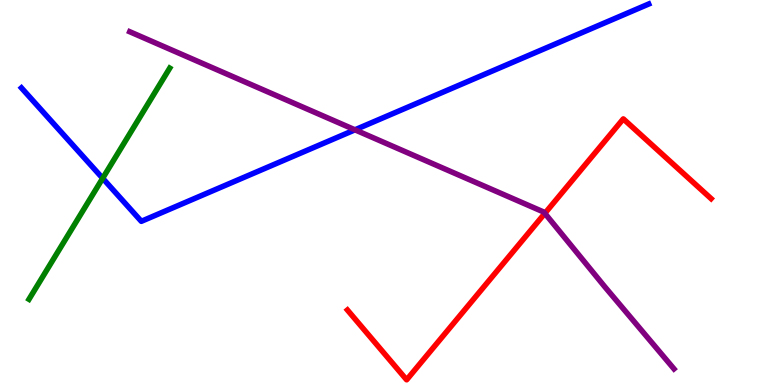[{'lines': ['blue', 'red'], 'intersections': []}, {'lines': ['green', 'red'], 'intersections': []}, {'lines': ['purple', 'red'], 'intersections': [{'x': 7.03, 'y': 4.46}]}, {'lines': ['blue', 'green'], 'intersections': [{'x': 1.32, 'y': 5.37}]}, {'lines': ['blue', 'purple'], 'intersections': [{'x': 4.58, 'y': 6.63}]}, {'lines': ['green', 'purple'], 'intersections': []}]